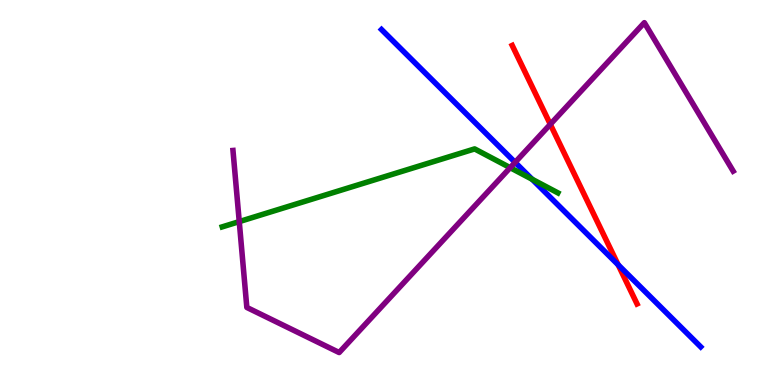[{'lines': ['blue', 'red'], 'intersections': [{'x': 7.98, 'y': 3.12}]}, {'lines': ['green', 'red'], 'intersections': []}, {'lines': ['purple', 'red'], 'intersections': [{'x': 7.1, 'y': 6.77}]}, {'lines': ['blue', 'green'], 'intersections': [{'x': 6.87, 'y': 5.34}]}, {'lines': ['blue', 'purple'], 'intersections': [{'x': 6.65, 'y': 5.78}]}, {'lines': ['green', 'purple'], 'intersections': [{'x': 3.09, 'y': 4.24}, {'x': 6.58, 'y': 5.64}]}]